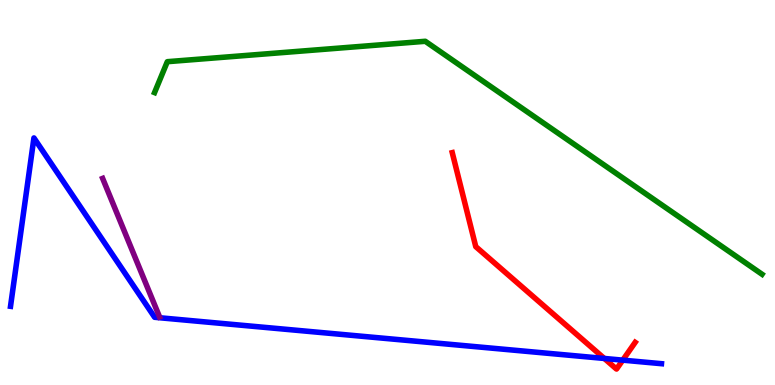[{'lines': ['blue', 'red'], 'intersections': [{'x': 7.8, 'y': 0.689}, {'x': 8.04, 'y': 0.646}]}, {'lines': ['green', 'red'], 'intersections': []}, {'lines': ['purple', 'red'], 'intersections': []}, {'lines': ['blue', 'green'], 'intersections': []}, {'lines': ['blue', 'purple'], 'intersections': []}, {'lines': ['green', 'purple'], 'intersections': []}]